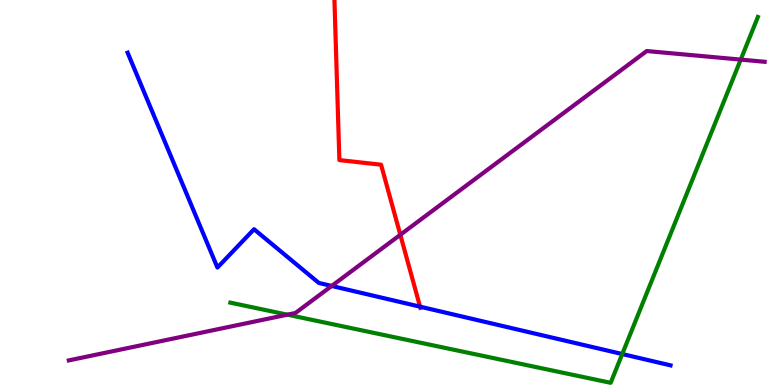[{'lines': ['blue', 'red'], 'intersections': [{'x': 5.42, 'y': 2.03}]}, {'lines': ['green', 'red'], 'intersections': []}, {'lines': ['purple', 'red'], 'intersections': [{'x': 5.17, 'y': 3.9}]}, {'lines': ['blue', 'green'], 'intersections': [{'x': 8.03, 'y': 0.804}]}, {'lines': ['blue', 'purple'], 'intersections': [{'x': 4.28, 'y': 2.57}]}, {'lines': ['green', 'purple'], 'intersections': [{'x': 3.71, 'y': 1.83}, {'x': 9.56, 'y': 8.45}]}]